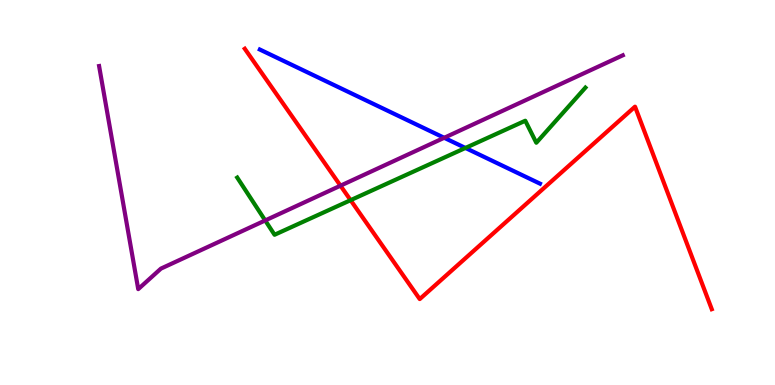[{'lines': ['blue', 'red'], 'intersections': []}, {'lines': ['green', 'red'], 'intersections': [{'x': 4.52, 'y': 4.8}]}, {'lines': ['purple', 'red'], 'intersections': [{'x': 4.39, 'y': 5.18}]}, {'lines': ['blue', 'green'], 'intersections': [{'x': 6.01, 'y': 6.16}]}, {'lines': ['blue', 'purple'], 'intersections': [{'x': 5.73, 'y': 6.42}]}, {'lines': ['green', 'purple'], 'intersections': [{'x': 3.42, 'y': 4.27}]}]